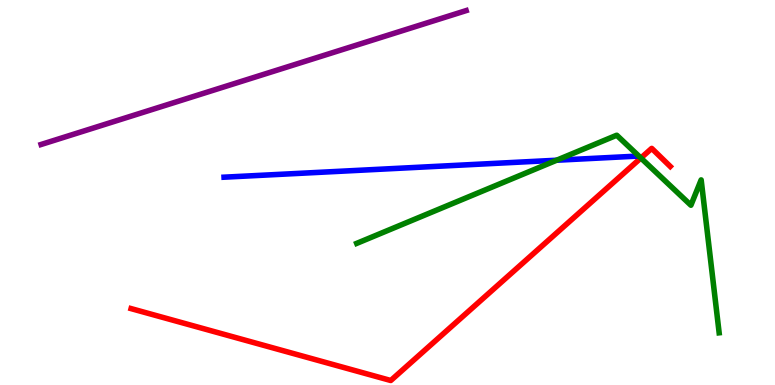[{'lines': ['blue', 'red'], 'intersections': []}, {'lines': ['green', 'red'], 'intersections': [{'x': 8.27, 'y': 5.9}]}, {'lines': ['purple', 'red'], 'intersections': []}, {'lines': ['blue', 'green'], 'intersections': [{'x': 7.18, 'y': 5.84}]}, {'lines': ['blue', 'purple'], 'intersections': []}, {'lines': ['green', 'purple'], 'intersections': []}]